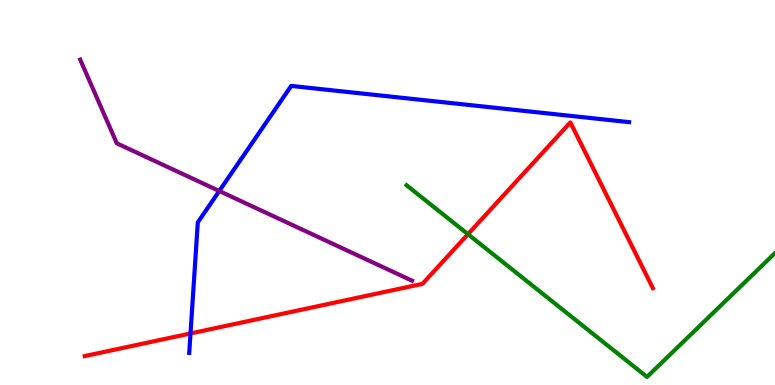[{'lines': ['blue', 'red'], 'intersections': [{'x': 2.46, 'y': 1.34}]}, {'lines': ['green', 'red'], 'intersections': [{'x': 6.04, 'y': 3.92}]}, {'lines': ['purple', 'red'], 'intersections': []}, {'lines': ['blue', 'green'], 'intersections': []}, {'lines': ['blue', 'purple'], 'intersections': [{'x': 2.83, 'y': 5.04}]}, {'lines': ['green', 'purple'], 'intersections': []}]